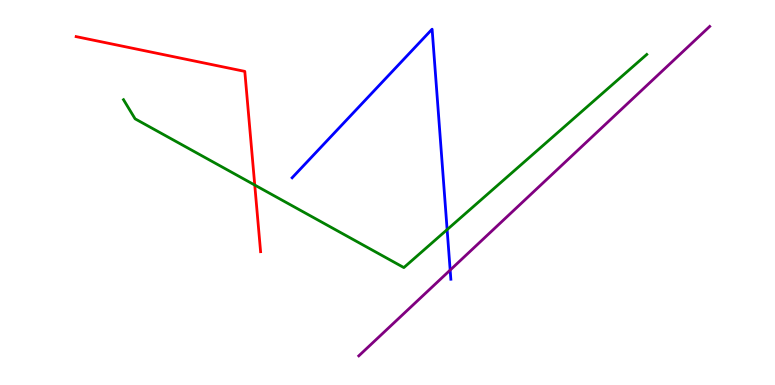[{'lines': ['blue', 'red'], 'intersections': []}, {'lines': ['green', 'red'], 'intersections': [{'x': 3.29, 'y': 5.19}]}, {'lines': ['purple', 'red'], 'intersections': []}, {'lines': ['blue', 'green'], 'intersections': [{'x': 5.77, 'y': 4.04}]}, {'lines': ['blue', 'purple'], 'intersections': [{'x': 5.81, 'y': 2.98}]}, {'lines': ['green', 'purple'], 'intersections': []}]